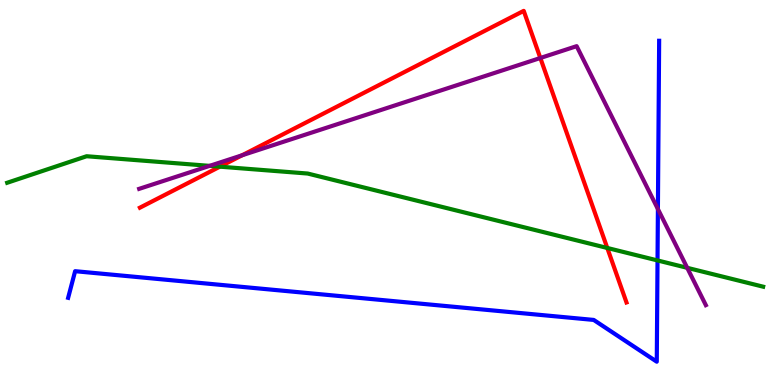[{'lines': ['blue', 'red'], 'intersections': []}, {'lines': ['green', 'red'], 'intersections': [{'x': 2.84, 'y': 5.67}, {'x': 7.84, 'y': 3.56}]}, {'lines': ['purple', 'red'], 'intersections': [{'x': 3.12, 'y': 5.97}, {'x': 6.97, 'y': 8.49}]}, {'lines': ['blue', 'green'], 'intersections': [{'x': 8.48, 'y': 3.24}]}, {'lines': ['blue', 'purple'], 'intersections': [{'x': 8.49, 'y': 4.57}]}, {'lines': ['green', 'purple'], 'intersections': [{'x': 2.7, 'y': 5.69}, {'x': 8.87, 'y': 3.04}]}]